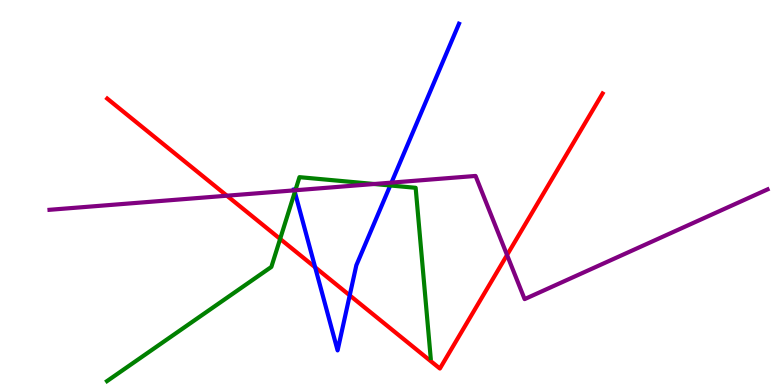[{'lines': ['blue', 'red'], 'intersections': [{'x': 4.07, 'y': 3.06}, {'x': 4.51, 'y': 2.33}]}, {'lines': ['green', 'red'], 'intersections': [{'x': 3.61, 'y': 3.79}]}, {'lines': ['purple', 'red'], 'intersections': [{'x': 2.93, 'y': 4.92}, {'x': 6.54, 'y': 3.38}]}, {'lines': ['blue', 'green'], 'intersections': [{'x': 3.8, 'y': 5.01}, {'x': 5.04, 'y': 5.18}]}, {'lines': ['blue', 'purple'], 'intersections': [{'x': 3.8, 'y': 5.06}, {'x': 5.05, 'y': 5.26}]}, {'lines': ['green', 'purple'], 'intersections': [{'x': 3.81, 'y': 5.06}, {'x': 4.83, 'y': 5.22}]}]